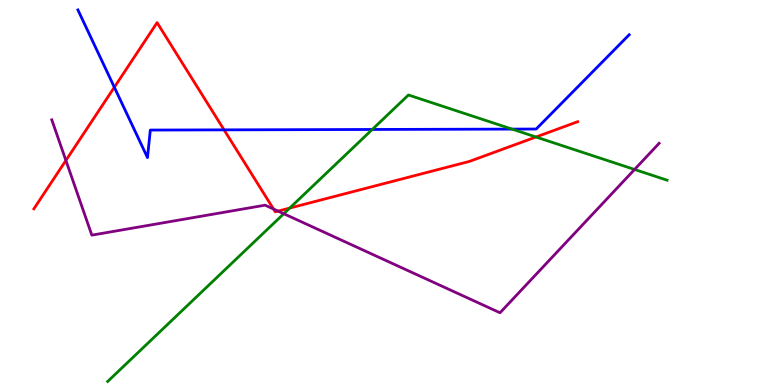[{'lines': ['blue', 'red'], 'intersections': [{'x': 1.48, 'y': 7.73}, {'x': 2.89, 'y': 6.63}]}, {'lines': ['green', 'red'], 'intersections': [{'x': 3.74, 'y': 4.6}, {'x': 6.92, 'y': 6.44}]}, {'lines': ['purple', 'red'], 'intersections': [{'x': 0.85, 'y': 5.83}, {'x': 3.53, 'y': 4.57}, {'x': 3.59, 'y': 4.52}]}, {'lines': ['blue', 'green'], 'intersections': [{'x': 4.8, 'y': 6.64}, {'x': 6.61, 'y': 6.65}]}, {'lines': ['blue', 'purple'], 'intersections': []}, {'lines': ['green', 'purple'], 'intersections': [{'x': 3.66, 'y': 4.45}, {'x': 8.19, 'y': 5.6}]}]